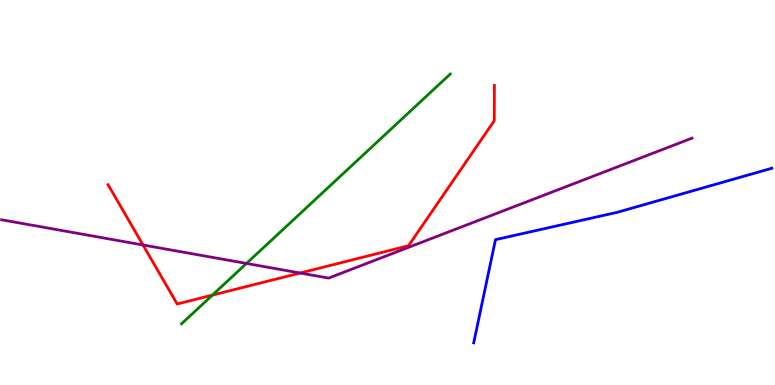[{'lines': ['blue', 'red'], 'intersections': []}, {'lines': ['green', 'red'], 'intersections': [{'x': 2.74, 'y': 2.33}]}, {'lines': ['purple', 'red'], 'intersections': [{'x': 1.85, 'y': 3.64}, {'x': 3.87, 'y': 2.91}]}, {'lines': ['blue', 'green'], 'intersections': []}, {'lines': ['blue', 'purple'], 'intersections': []}, {'lines': ['green', 'purple'], 'intersections': [{'x': 3.18, 'y': 3.16}]}]